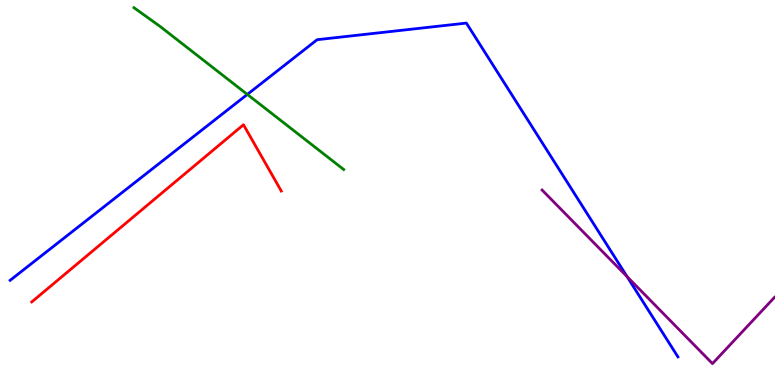[{'lines': ['blue', 'red'], 'intersections': []}, {'lines': ['green', 'red'], 'intersections': []}, {'lines': ['purple', 'red'], 'intersections': []}, {'lines': ['blue', 'green'], 'intersections': [{'x': 3.19, 'y': 7.55}]}, {'lines': ['blue', 'purple'], 'intersections': [{'x': 8.09, 'y': 2.82}]}, {'lines': ['green', 'purple'], 'intersections': []}]